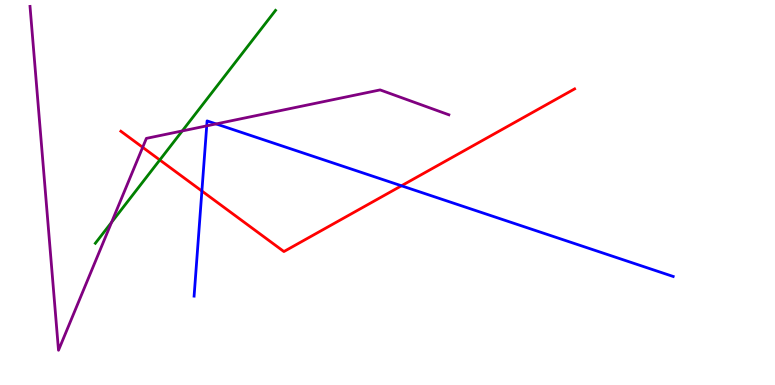[{'lines': ['blue', 'red'], 'intersections': [{'x': 2.61, 'y': 5.04}, {'x': 5.18, 'y': 5.17}]}, {'lines': ['green', 'red'], 'intersections': [{'x': 2.06, 'y': 5.84}]}, {'lines': ['purple', 'red'], 'intersections': [{'x': 1.84, 'y': 6.17}]}, {'lines': ['blue', 'green'], 'intersections': []}, {'lines': ['blue', 'purple'], 'intersections': [{'x': 2.67, 'y': 6.73}, {'x': 2.79, 'y': 6.78}]}, {'lines': ['green', 'purple'], 'intersections': [{'x': 1.44, 'y': 4.23}, {'x': 2.35, 'y': 6.6}]}]